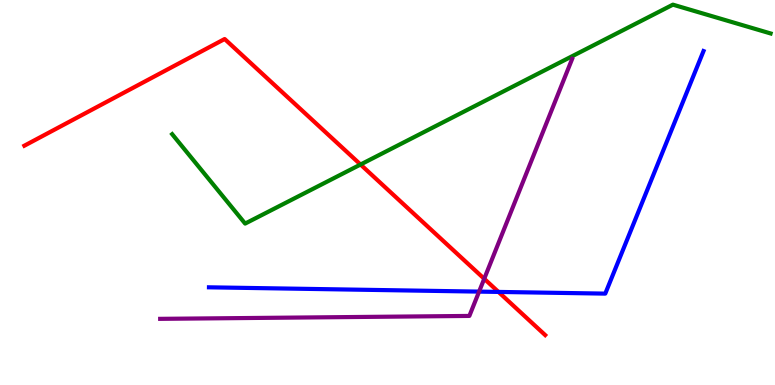[{'lines': ['blue', 'red'], 'intersections': [{'x': 6.43, 'y': 2.42}]}, {'lines': ['green', 'red'], 'intersections': [{'x': 4.65, 'y': 5.73}]}, {'lines': ['purple', 'red'], 'intersections': [{'x': 6.25, 'y': 2.76}]}, {'lines': ['blue', 'green'], 'intersections': []}, {'lines': ['blue', 'purple'], 'intersections': [{'x': 6.18, 'y': 2.43}]}, {'lines': ['green', 'purple'], 'intersections': []}]